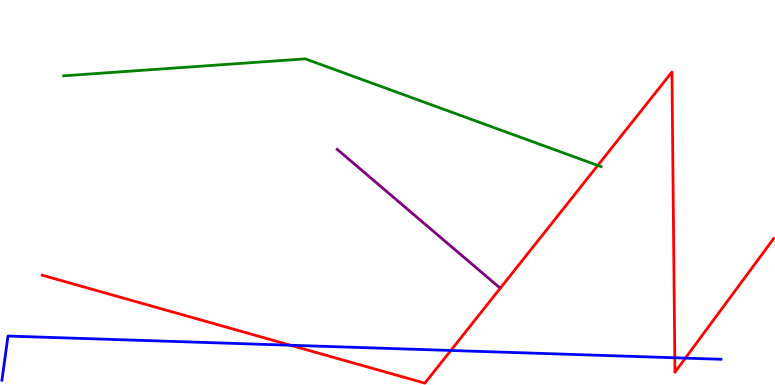[{'lines': ['blue', 'red'], 'intersections': [{'x': 3.75, 'y': 1.03}, {'x': 5.82, 'y': 0.897}, {'x': 8.71, 'y': 0.707}, {'x': 8.84, 'y': 0.698}]}, {'lines': ['green', 'red'], 'intersections': [{'x': 7.71, 'y': 5.7}]}, {'lines': ['purple', 'red'], 'intersections': []}, {'lines': ['blue', 'green'], 'intersections': []}, {'lines': ['blue', 'purple'], 'intersections': []}, {'lines': ['green', 'purple'], 'intersections': []}]